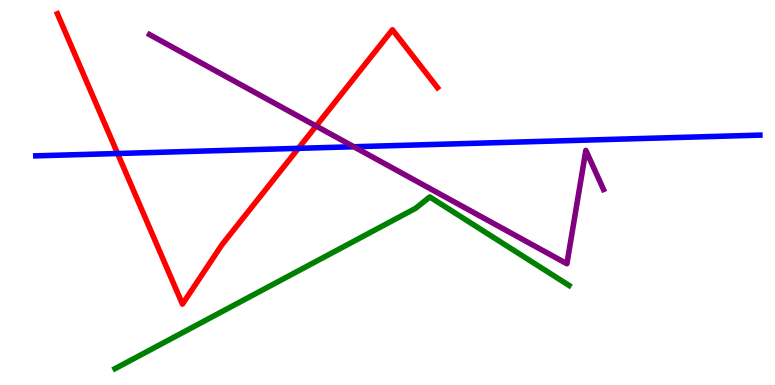[{'lines': ['blue', 'red'], 'intersections': [{'x': 1.52, 'y': 6.01}, {'x': 3.85, 'y': 6.15}]}, {'lines': ['green', 'red'], 'intersections': []}, {'lines': ['purple', 'red'], 'intersections': [{'x': 4.08, 'y': 6.73}]}, {'lines': ['blue', 'green'], 'intersections': []}, {'lines': ['blue', 'purple'], 'intersections': [{'x': 4.57, 'y': 6.19}]}, {'lines': ['green', 'purple'], 'intersections': []}]